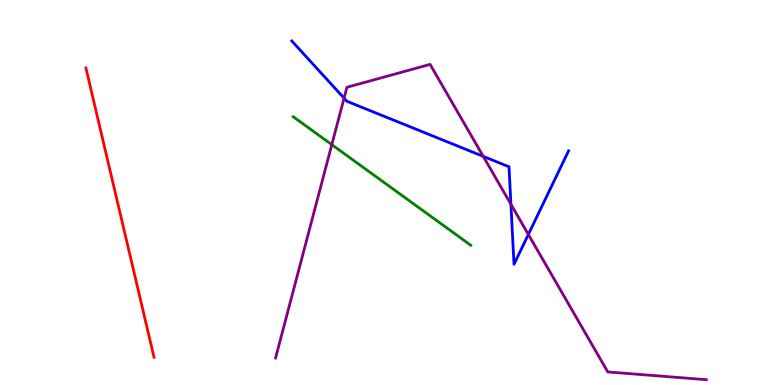[{'lines': ['blue', 'red'], 'intersections': []}, {'lines': ['green', 'red'], 'intersections': []}, {'lines': ['purple', 'red'], 'intersections': []}, {'lines': ['blue', 'green'], 'intersections': []}, {'lines': ['blue', 'purple'], 'intersections': [{'x': 4.44, 'y': 7.45}, {'x': 6.24, 'y': 5.94}, {'x': 6.59, 'y': 4.69}, {'x': 6.82, 'y': 3.91}]}, {'lines': ['green', 'purple'], 'intersections': [{'x': 4.28, 'y': 6.24}]}]